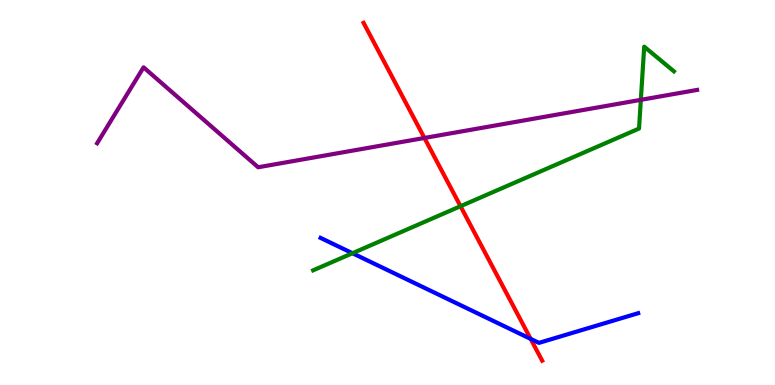[{'lines': ['blue', 'red'], 'intersections': [{'x': 6.85, 'y': 1.2}]}, {'lines': ['green', 'red'], 'intersections': [{'x': 5.94, 'y': 4.64}]}, {'lines': ['purple', 'red'], 'intersections': [{'x': 5.48, 'y': 6.42}]}, {'lines': ['blue', 'green'], 'intersections': [{'x': 4.55, 'y': 3.42}]}, {'lines': ['blue', 'purple'], 'intersections': []}, {'lines': ['green', 'purple'], 'intersections': [{'x': 8.27, 'y': 7.41}]}]